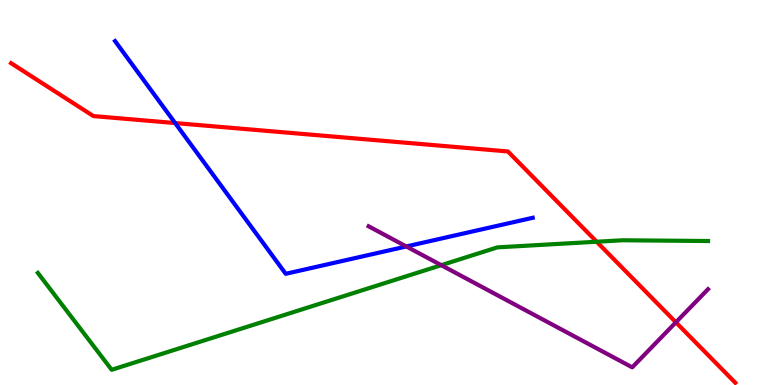[{'lines': ['blue', 'red'], 'intersections': [{'x': 2.26, 'y': 6.8}]}, {'lines': ['green', 'red'], 'intersections': [{'x': 7.7, 'y': 3.72}]}, {'lines': ['purple', 'red'], 'intersections': [{'x': 8.72, 'y': 1.63}]}, {'lines': ['blue', 'green'], 'intersections': []}, {'lines': ['blue', 'purple'], 'intersections': [{'x': 5.24, 'y': 3.6}]}, {'lines': ['green', 'purple'], 'intersections': [{'x': 5.69, 'y': 3.11}]}]